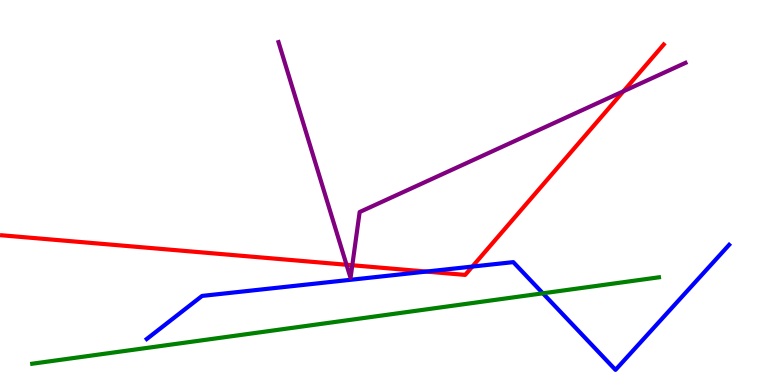[{'lines': ['blue', 'red'], 'intersections': [{'x': 5.5, 'y': 2.95}, {'x': 6.09, 'y': 3.08}]}, {'lines': ['green', 'red'], 'intersections': []}, {'lines': ['purple', 'red'], 'intersections': [{'x': 4.47, 'y': 3.12}, {'x': 4.55, 'y': 3.11}, {'x': 8.04, 'y': 7.63}]}, {'lines': ['blue', 'green'], 'intersections': [{'x': 7.0, 'y': 2.38}]}, {'lines': ['blue', 'purple'], 'intersections': []}, {'lines': ['green', 'purple'], 'intersections': []}]